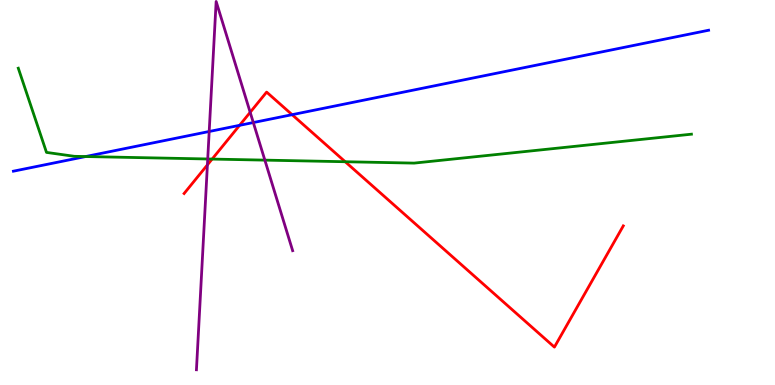[{'lines': ['blue', 'red'], 'intersections': [{'x': 3.09, 'y': 6.74}, {'x': 3.77, 'y': 7.02}]}, {'lines': ['green', 'red'], 'intersections': [{'x': 2.74, 'y': 5.87}, {'x': 4.45, 'y': 5.8}]}, {'lines': ['purple', 'red'], 'intersections': [{'x': 2.68, 'y': 5.72}, {'x': 3.23, 'y': 7.08}]}, {'lines': ['blue', 'green'], 'intersections': [{'x': 1.1, 'y': 5.93}]}, {'lines': ['blue', 'purple'], 'intersections': [{'x': 2.7, 'y': 6.58}, {'x': 3.27, 'y': 6.82}]}, {'lines': ['green', 'purple'], 'intersections': [{'x': 2.68, 'y': 5.87}, {'x': 3.42, 'y': 5.84}]}]